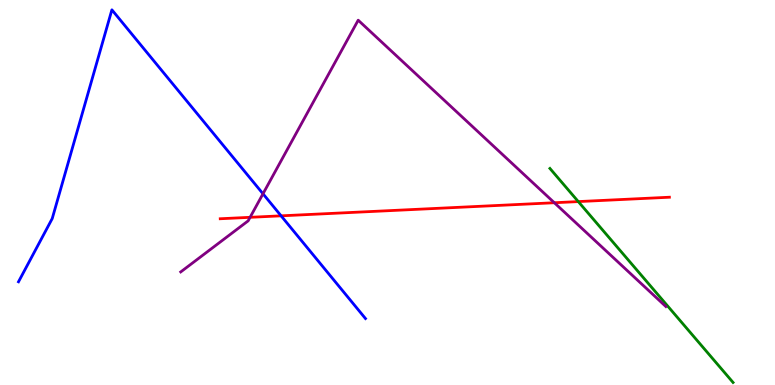[{'lines': ['blue', 'red'], 'intersections': [{'x': 3.63, 'y': 4.39}]}, {'lines': ['green', 'red'], 'intersections': [{'x': 7.46, 'y': 4.76}]}, {'lines': ['purple', 'red'], 'intersections': [{'x': 3.23, 'y': 4.36}, {'x': 7.15, 'y': 4.73}]}, {'lines': ['blue', 'green'], 'intersections': []}, {'lines': ['blue', 'purple'], 'intersections': [{'x': 3.39, 'y': 4.97}]}, {'lines': ['green', 'purple'], 'intersections': []}]